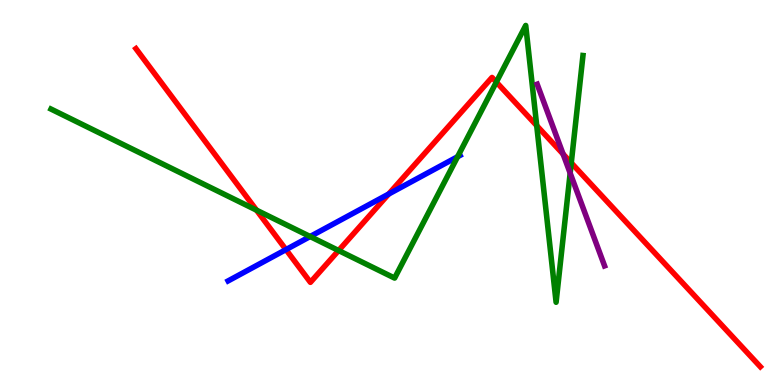[{'lines': ['blue', 'red'], 'intersections': [{'x': 3.69, 'y': 3.52}, {'x': 5.02, 'y': 4.96}]}, {'lines': ['green', 'red'], 'intersections': [{'x': 3.31, 'y': 4.54}, {'x': 4.37, 'y': 3.49}, {'x': 6.4, 'y': 7.87}, {'x': 6.93, 'y': 6.74}, {'x': 7.37, 'y': 5.77}]}, {'lines': ['purple', 'red'], 'intersections': [{'x': 7.27, 'y': 6.0}]}, {'lines': ['blue', 'green'], 'intersections': [{'x': 4.0, 'y': 3.86}, {'x': 5.9, 'y': 5.93}]}, {'lines': ['blue', 'purple'], 'intersections': []}, {'lines': ['green', 'purple'], 'intersections': [{'x': 7.36, 'y': 5.5}]}]